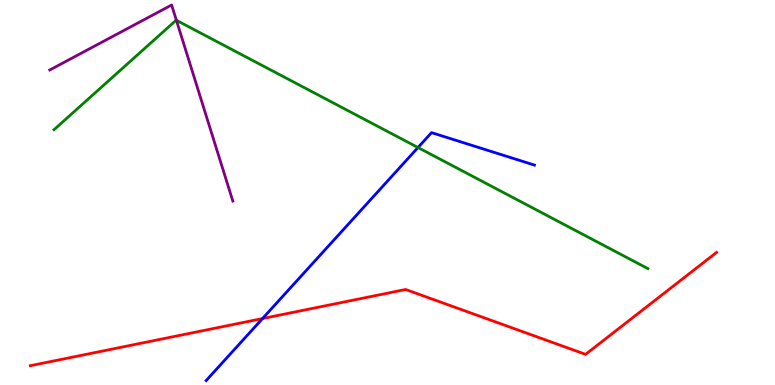[{'lines': ['blue', 'red'], 'intersections': [{'x': 3.39, 'y': 1.73}]}, {'lines': ['green', 'red'], 'intersections': []}, {'lines': ['purple', 'red'], 'intersections': []}, {'lines': ['blue', 'green'], 'intersections': [{'x': 5.39, 'y': 6.17}]}, {'lines': ['blue', 'purple'], 'intersections': []}, {'lines': ['green', 'purple'], 'intersections': [{'x': 2.28, 'y': 9.47}]}]